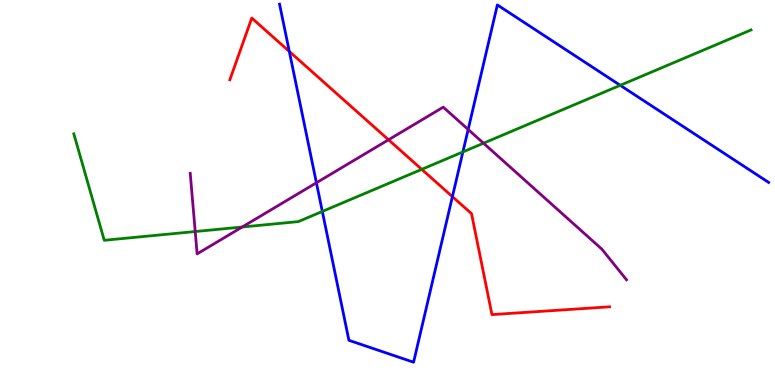[{'lines': ['blue', 'red'], 'intersections': [{'x': 3.73, 'y': 8.66}, {'x': 5.84, 'y': 4.89}]}, {'lines': ['green', 'red'], 'intersections': [{'x': 5.44, 'y': 5.6}]}, {'lines': ['purple', 'red'], 'intersections': [{'x': 5.01, 'y': 6.37}]}, {'lines': ['blue', 'green'], 'intersections': [{'x': 4.16, 'y': 4.51}, {'x': 5.97, 'y': 6.05}, {'x': 8.0, 'y': 7.78}]}, {'lines': ['blue', 'purple'], 'intersections': [{'x': 4.08, 'y': 5.25}, {'x': 6.04, 'y': 6.64}]}, {'lines': ['green', 'purple'], 'intersections': [{'x': 2.52, 'y': 3.99}, {'x': 3.13, 'y': 4.1}, {'x': 6.24, 'y': 6.28}]}]